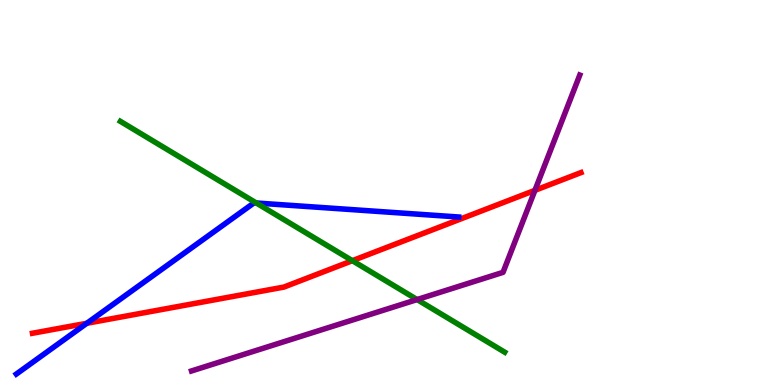[{'lines': ['blue', 'red'], 'intersections': [{'x': 1.12, 'y': 1.6}]}, {'lines': ['green', 'red'], 'intersections': [{'x': 4.55, 'y': 3.23}]}, {'lines': ['purple', 'red'], 'intersections': [{'x': 6.9, 'y': 5.06}]}, {'lines': ['blue', 'green'], 'intersections': [{'x': 3.31, 'y': 4.73}]}, {'lines': ['blue', 'purple'], 'intersections': []}, {'lines': ['green', 'purple'], 'intersections': [{'x': 5.38, 'y': 2.22}]}]